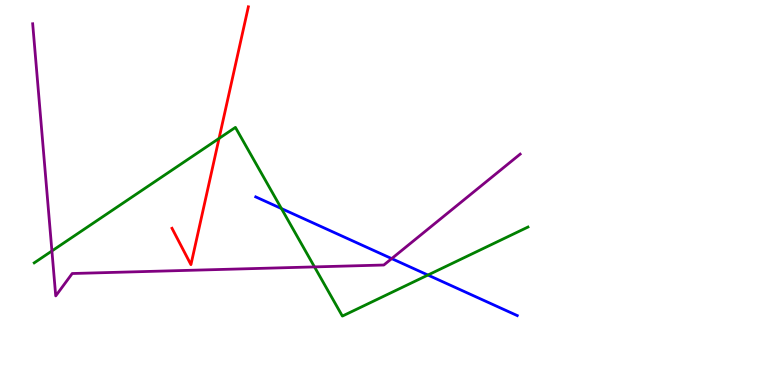[{'lines': ['blue', 'red'], 'intersections': []}, {'lines': ['green', 'red'], 'intersections': [{'x': 2.83, 'y': 6.4}]}, {'lines': ['purple', 'red'], 'intersections': []}, {'lines': ['blue', 'green'], 'intersections': [{'x': 3.63, 'y': 4.58}, {'x': 5.52, 'y': 2.86}]}, {'lines': ['blue', 'purple'], 'intersections': [{'x': 5.05, 'y': 3.28}]}, {'lines': ['green', 'purple'], 'intersections': [{'x': 0.67, 'y': 3.48}, {'x': 4.06, 'y': 3.07}]}]